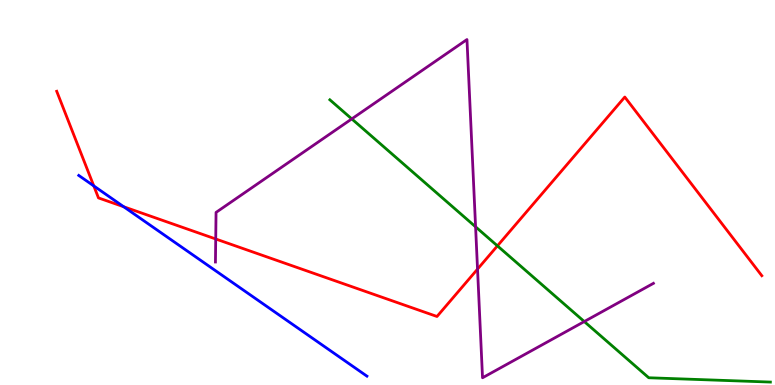[{'lines': ['blue', 'red'], 'intersections': [{'x': 1.21, 'y': 5.17}, {'x': 1.6, 'y': 4.63}]}, {'lines': ['green', 'red'], 'intersections': [{'x': 6.42, 'y': 3.61}]}, {'lines': ['purple', 'red'], 'intersections': [{'x': 2.78, 'y': 3.79}, {'x': 6.16, 'y': 3.01}]}, {'lines': ['blue', 'green'], 'intersections': []}, {'lines': ['blue', 'purple'], 'intersections': []}, {'lines': ['green', 'purple'], 'intersections': [{'x': 4.54, 'y': 6.91}, {'x': 6.14, 'y': 4.11}, {'x': 7.54, 'y': 1.65}]}]